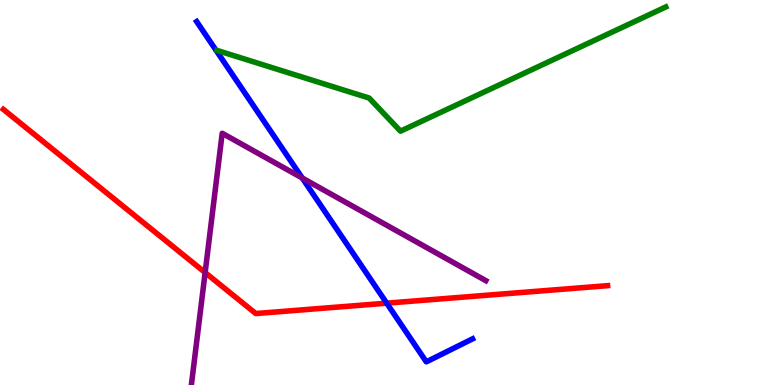[{'lines': ['blue', 'red'], 'intersections': [{'x': 4.99, 'y': 2.13}]}, {'lines': ['green', 'red'], 'intersections': []}, {'lines': ['purple', 'red'], 'intersections': [{'x': 2.65, 'y': 2.92}]}, {'lines': ['blue', 'green'], 'intersections': []}, {'lines': ['blue', 'purple'], 'intersections': [{'x': 3.9, 'y': 5.38}]}, {'lines': ['green', 'purple'], 'intersections': []}]